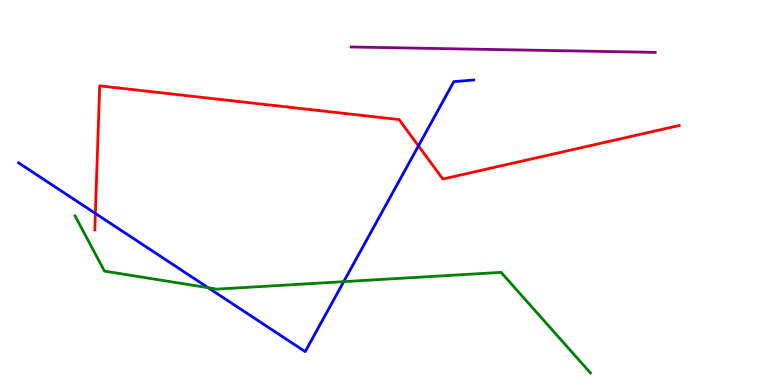[{'lines': ['blue', 'red'], 'intersections': [{'x': 1.23, 'y': 4.46}, {'x': 5.4, 'y': 6.21}]}, {'lines': ['green', 'red'], 'intersections': []}, {'lines': ['purple', 'red'], 'intersections': []}, {'lines': ['blue', 'green'], 'intersections': [{'x': 2.69, 'y': 2.53}, {'x': 4.44, 'y': 2.68}]}, {'lines': ['blue', 'purple'], 'intersections': []}, {'lines': ['green', 'purple'], 'intersections': []}]